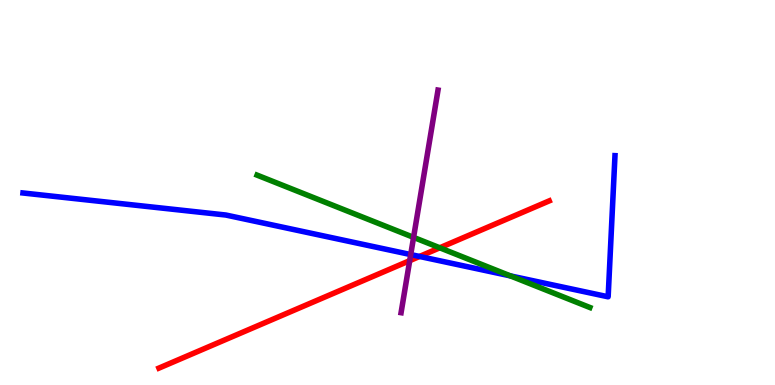[{'lines': ['blue', 'red'], 'intersections': [{'x': 5.41, 'y': 3.34}]}, {'lines': ['green', 'red'], 'intersections': [{'x': 5.67, 'y': 3.56}]}, {'lines': ['purple', 'red'], 'intersections': [{'x': 5.29, 'y': 3.23}]}, {'lines': ['blue', 'green'], 'intersections': [{'x': 6.59, 'y': 2.83}]}, {'lines': ['blue', 'purple'], 'intersections': [{'x': 5.3, 'y': 3.39}]}, {'lines': ['green', 'purple'], 'intersections': [{'x': 5.34, 'y': 3.83}]}]